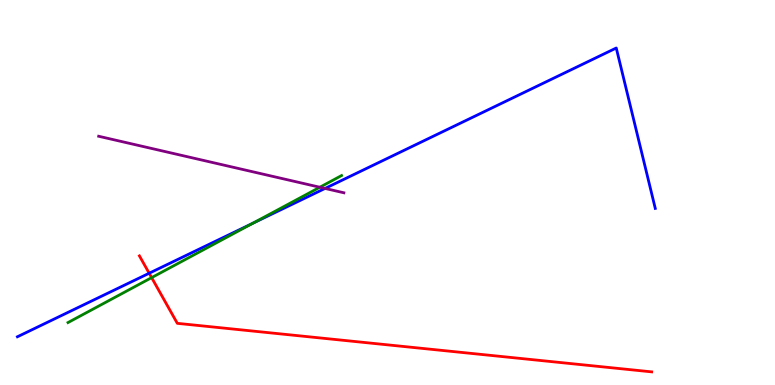[{'lines': ['blue', 'red'], 'intersections': [{'x': 1.92, 'y': 2.9}]}, {'lines': ['green', 'red'], 'intersections': [{'x': 1.96, 'y': 2.79}]}, {'lines': ['purple', 'red'], 'intersections': []}, {'lines': ['blue', 'green'], 'intersections': [{'x': 3.26, 'y': 4.2}]}, {'lines': ['blue', 'purple'], 'intersections': [{'x': 4.19, 'y': 5.11}]}, {'lines': ['green', 'purple'], 'intersections': [{'x': 4.13, 'y': 5.14}]}]